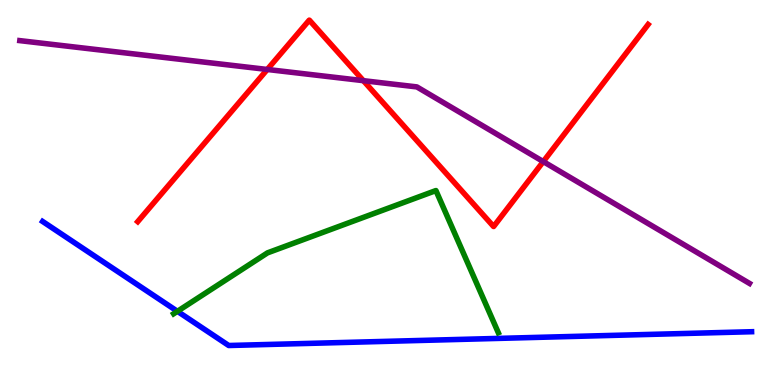[{'lines': ['blue', 'red'], 'intersections': []}, {'lines': ['green', 'red'], 'intersections': []}, {'lines': ['purple', 'red'], 'intersections': [{'x': 3.45, 'y': 8.2}, {'x': 4.69, 'y': 7.9}, {'x': 7.01, 'y': 5.8}]}, {'lines': ['blue', 'green'], 'intersections': [{'x': 2.29, 'y': 1.91}]}, {'lines': ['blue', 'purple'], 'intersections': []}, {'lines': ['green', 'purple'], 'intersections': []}]